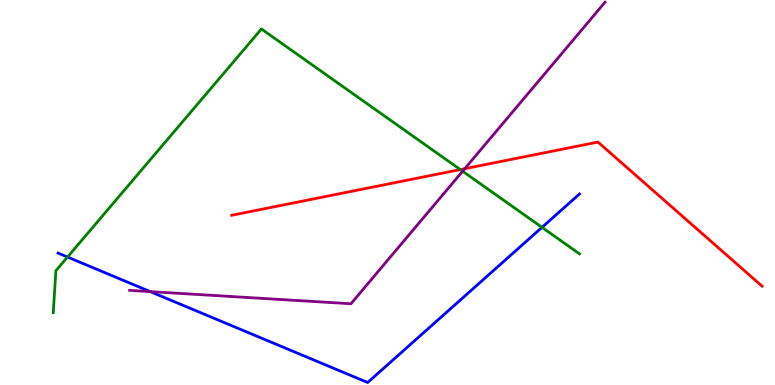[{'lines': ['blue', 'red'], 'intersections': []}, {'lines': ['green', 'red'], 'intersections': [{'x': 5.94, 'y': 5.6}]}, {'lines': ['purple', 'red'], 'intersections': [{'x': 6.0, 'y': 5.62}]}, {'lines': ['blue', 'green'], 'intersections': [{'x': 0.871, 'y': 3.32}, {'x': 6.99, 'y': 4.09}]}, {'lines': ['blue', 'purple'], 'intersections': [{'x': 1.94, 'y': 2.43}]}, {'lines': ['green', 'purple'], 'intersections': [{'x': 5.97, 'y': 5.55}]}]